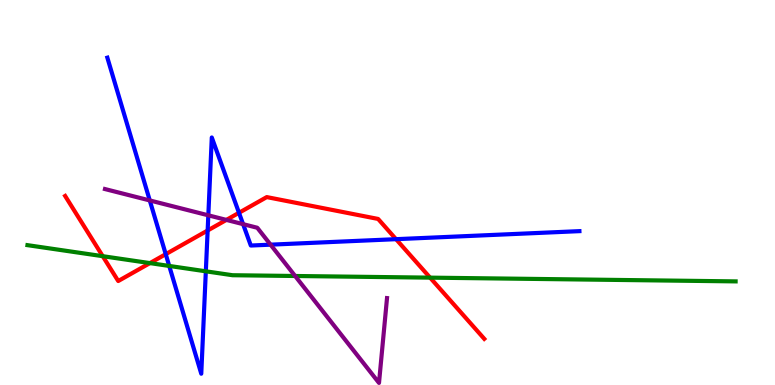[{'lines': ['blue', 'red'], 'intersections': [{'x': 2.14, 'y': 3.4}, {'x': 2.68, 'y': 4.01}, {'x': 3.08, 'y': 4.47}, {'x': 5.11, 'y': 3.79}]}, {'lines': ['green', 'red'], 'intersections': [{'x': 1.33, 'y': 3.35}, {'x': 1.93, 'y': 3.17}, {'x': 5.55, 'y': 2.79}]}, {'lines': ['purple', 'red'], 'intersections': [{'x': 2.92, 'y': 4.29}]}, {'lines': ['blue', 'green'], 'intersections': [{'x': 2.18, 'y': 3.09}, {'x': 2.66, 'y': 2.95}]}, {'lines': ['blue', 'purple'], 'intersections': [{'x': 1.93, 'y': 4.79}, {'x': 2.69, 'y': 4.41}, {'x': 3.14, 'y': 4.18}, {'x': 3.49, 'y': 3.64}]}, {'lines': ['green', 'purple'], 'intersections': [{'x': 3.81, 'y': 2.83}]}]